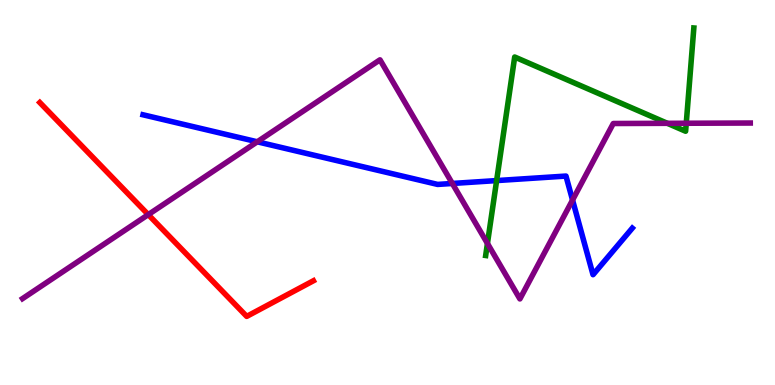[{'lines': ['blue', 'red'], 'intersections': []}, {'lines': ['green', 'red'], 'intersections': []}, {'lines': ['purple', 'red'], 'intersections': [{'x': 1.91, 'y': 4.43}]}, {'lines': ['blue', 'green'], 'intersections': [{'x': 6.41, 'y': 5.31}]}, {'lines': ['blue', 'purple'], 'intersections': [{'x': 3.32, 'y': 6.32}, {'x': 5.84, 'y': 5.23}, {'x': 7.39, 'y': 4.8}]}, {'lines': ['green', 'purple'], 'intersections': [{'x': 6.29, 'y': 3.68}, {'x': 8.61, 'y': 6.8}, {'x': 8.85, 'y': 6.8}]}]